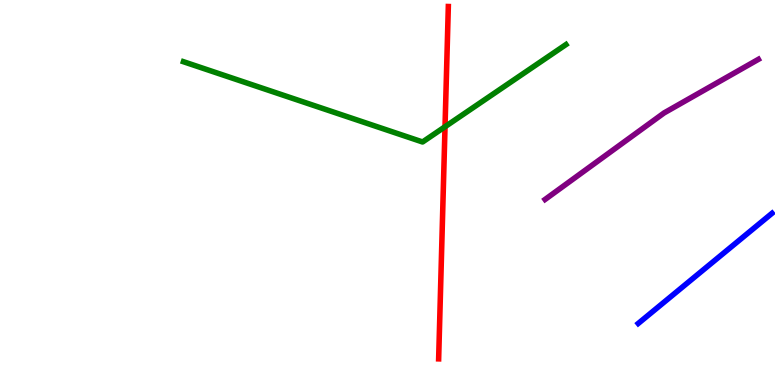[{'lines': ['blue', 'red'], 'intersections': []}, {'lines': ['green', 'red'], 'intersections': [{'x': 5.74, 'y': 6.71}]}, {'lines': ['purple', 'red'], 'intersections': []}, {'lines': ['blue', 'green'], 'intersections': []}, {'lines': ['blue', 'purple'], 'intersections': []}, {'lines': ['green', 'purple'], 'intersections': []}]